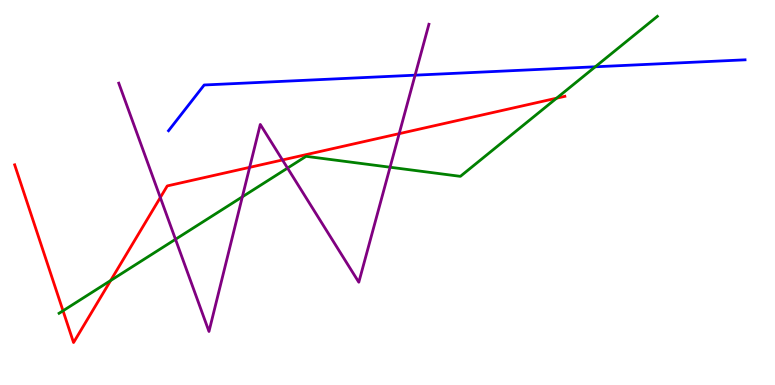[{'lines': ['blue', 'red'], 'intersections': []}, {'lines': ['green', 'red'], 'intersections': [{'x': 0.813, 'y': 1.93}, {'x': 1.43, 'y': 2.71}, {'x': 7.18, 'y': 7.45}]}, {'lines': ['purple', 'red'], 'intersections': [{'x': 2.07, 'y': 4.87}, {'x': 3.22, 'y': 5.65}, {'x': 3.64, 'y': 5.85}, {'x': 5.15, 'y': 6.53}]}, {'lines': ['blue', 'green'], 'intersections': [{'x': 7.68, 'y': 8.27}]}, {'lines': ['blue', 'purple'], 'intersections': [{'x': 5.36, 'y': 8.05}]}, {'lines': ['green', 'purple'], 'intersections': [{'x': 2.26, 'y': 3.78}, {'x': 3.13, 'y': 4.89}, {'x': 3.71, 'y': 5.63}, {'x': 5.03, 'y': 5.66}]}]